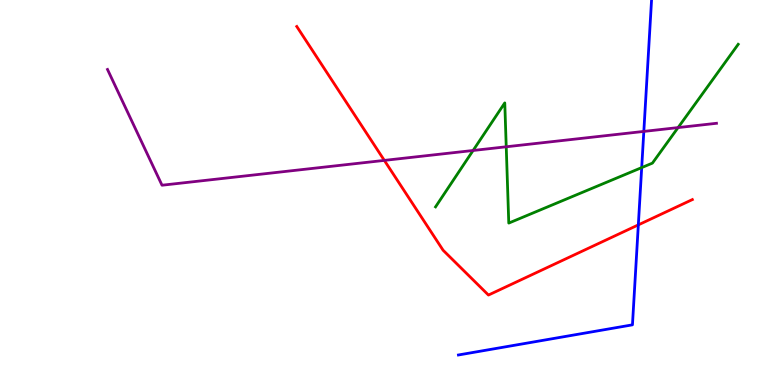[{'lines': ['blue', 'red'], 'intersections': [{'x': 8.24, 'y': 4.16}]}, {'lines': ['green', 'red'], 'intersections': []}, {'lines': ['purple', 'red'], 'intersections': [{'x': 4.96, 'y': 5.83}]}, {'lines': ['blue', 'green'], 'intersections': [{'x': 8.28, 'y': 5.65}]}, {'lines': ['blue', 'purple'], 'intersections': [{'x': 8.31, 'y': 6.59}]}, {'lines': ['green', 'purple'], 'intersections': [{'x': 6.1, 'y': 6.09}, {'x': 6.53, 'y': 6.19}, {'x': 8.75, 'y': 6.69}]}]